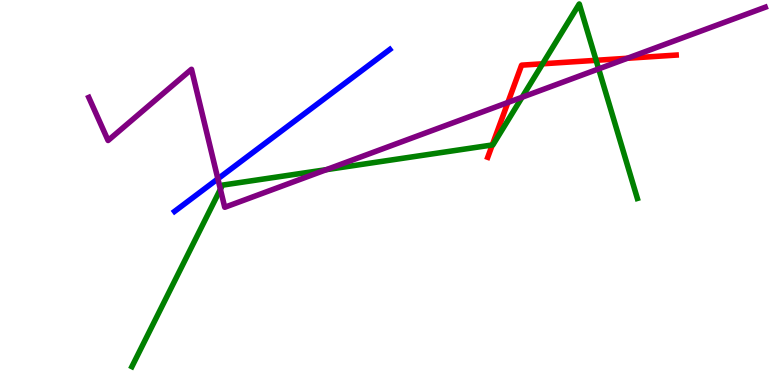[{'lines': ['blue', 'red'], 'intersections': []}, {'lines': ['green', 'red'], 'intersections': [{'x': 6.35, 'y': 6.23}, {'x': 7.0, 'y': 8.34}, {'x': 7.69, 'y': 8.43}]}, {'lines': ['purple', 'red'], 'intersections': [{'x': 6.55, 'y': 7.34}, {'x': 8.1, 'y': 8.49}]}, {'lines': ['blue', 'green'], 'intersections': []}, {'lines': ['blue', 'purple'], 'intersections': [{'x': 2.81, 'y': 5.36}]}, {'lines': ['green', 'purple'], 'intersections': [{'x': 2.84, 'y': 5.08}, {'x': 4.21, 'y': 5.59}, {'x': 6.74, 'y': 7.47}, {'x': 7.72, 'y': 8.21}]}]